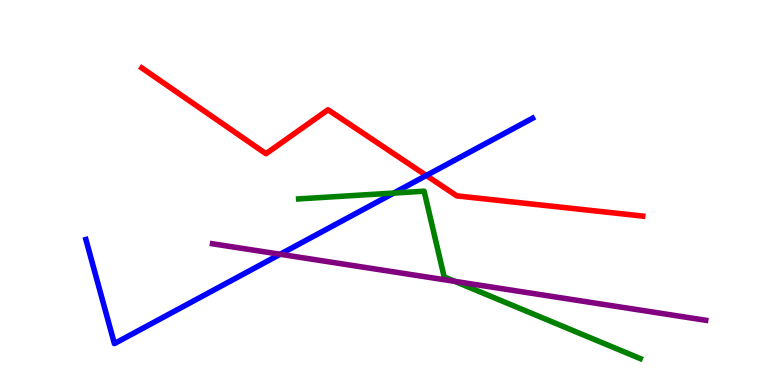[{'lines': ['blue', 'red'], 'intersections': [{'x': 5.5, 'y': 5.44}]}, {'lines': ['green', 'red'], 'intersections': []}, {'lines': ['purple', 'red'], 'intersections': []}, {'lines': ['blue', 'green'], 'intersections': [{'x': 5.08, 'y': 4.99}]}, {'lines': ['blue', 'purple'], 'intersections': [{'x': 3.61, 'y': 3.4}]}, {'lines': ['green', 'purple'], 'intersections': [{'x': 5.87, 'y': 2.69}]}]